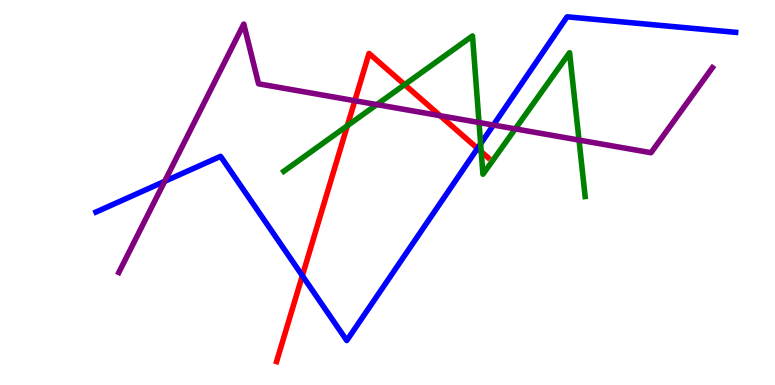[{'lines': ['blue', 'red'], 'intersections': [{'x': 3.9, 'y': 2.84}, {'x': 6.16, 'y': 6.15}]}, {'lines': ['green', 'red'], 'intersections': [{'x': 4.48, 'y': 6.73}, {'x': 5.22, 'y': 7.8}, {'x': 6.21, 'y': 6.06}]}, {'lines': ['purple', 'red'], 'intersections': [{'x': 4.58, 'y': 7.38}, {'x': 5.68, 'y': 6.99}]}, {'lines': ['blue', 'green'], 'intersections': [{'x': 6.2, 'y': 6.26}]}, {'lines': ['blue', 'purple'], 'intersections': [{'x': 2.12, 'y': 5.29}, {'x': 6.37, 'y': 6.75}]}, {'lines': ['green', 'purple'], 'intersections': [{'x': 4.86, 'y': 7.28}, {'x': 6.18, 'y': 6.82}, {'x': 6.65, 'y': 6.65}, {'x': 7.47, 'y': 6.36}]}]